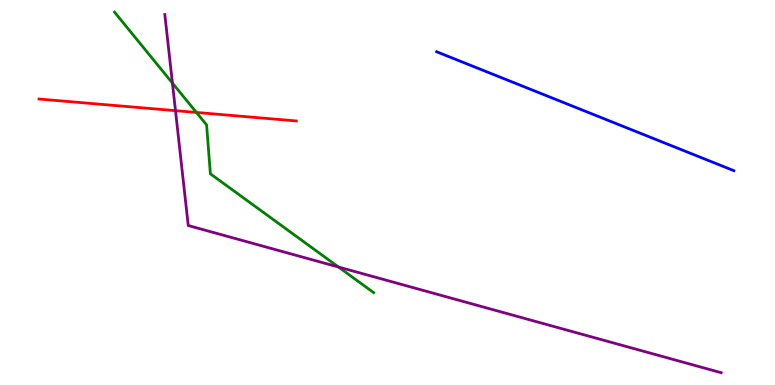[{'lines': ['blue', 'red'], 'intersections': []}, {'lines': ['green', 'red'], 'intersections': [{'x': 2.53, 'y': 7.08}]}, {'lines': ['purple', 'red'], 'intersections': [{'x': 2.26, 'y': 7.13}]}, {'lines': ['blue', 'green'], 'intersections': []}, {'lines': ['blue', 'purple'], 'intersections': []}, {'lines': ['green', 'purple'], 'intersections': [{'x': 2.22, 'y': 7.84}, {'x': 4.37, 'y': 3.06}]}]